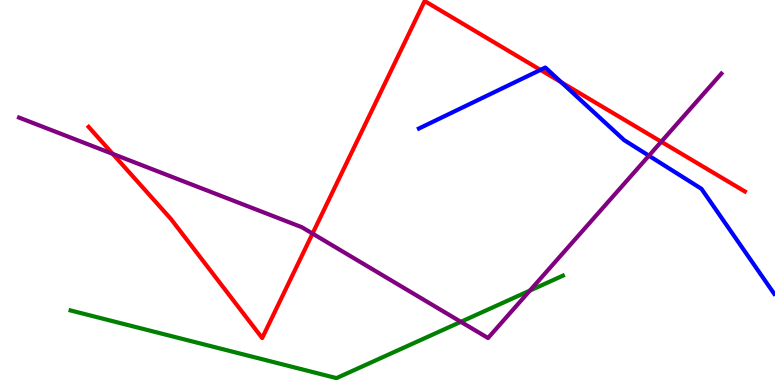[{'lines': ['blue', 'red'], 'intersections': [{'x': 6.97, 'y': 8.18}, {'x': 7.24, 'y': 7.86}]}, {'lines': ['green', 'red'], 'intersections': []}, {'lines': ['purple', 'red'], 'intersections': [{'x': 1.45, 'y': 6.0}, {'x': 4.03, 'y': 3.93}, {'x': 8.53, 'y': 6.32}]}, {'lines': ['blue', 'green'], 'intersections': []}, {'lines': ['blue', 'purple'], 'intersections': [{'x': 8.37, 'y': 5.96}]}, {'lines': ['green', 'purple'], 'intersections': [{'x': 5.95, 'y': 1.64}, {'x': 6.84, 'y': 2.45}]}]